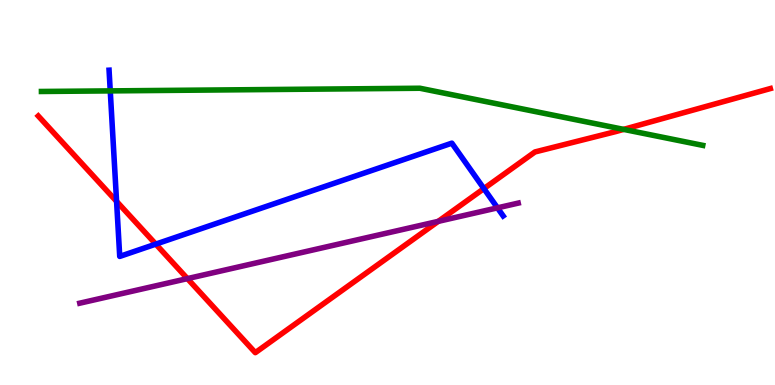[{'lines': ['blue', 'red'], 'intersections': [{'x': 1.5, 'y': 4.77}, {'x': 2.01, 'y': 3.66}, {'x': 6.24, 'y': 5.1}]}, {'lines': ['green', 'red'], 'intersections': [{'x': 8.05, 'y': 6.64}]}, {'lines': ['purple', 'red'], 'intersections': [{'x': 2.42, 'y': 2.76}, {'x': 5.65, 'y': 4.25}]}, {'lines': ['blue', 'green'], 'intersections': [{'x': 1.42, 'y': 7.64}]}, {'lines': ['blue', 'purple'], 'intersections': [{'x': 6.42, 'y': 4.6}]}, {'lines': ['green', 'purple'], 'intersections': []}]